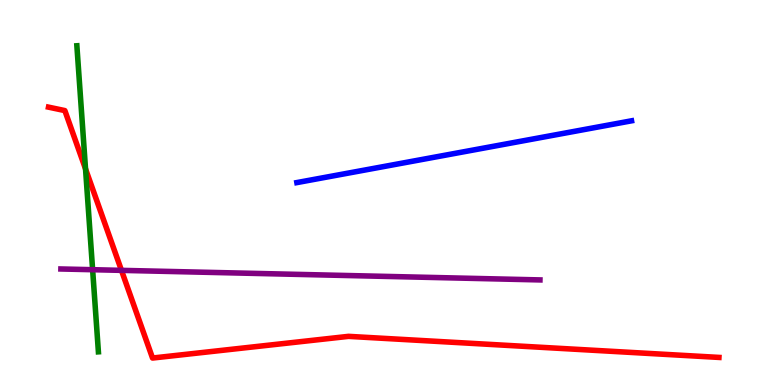[{'lines': ['blue', 'red'], 'intersections': []}, {'lines': ['green', 'red'], 'intersections': [{'x': 1.1, 'y': 5.61}]}, {'lines': ['purple', 'red'], 'intersections': [{'x': 1.57, 'y': 2.98}]}, {'lines': ['blue', 'green'], 'intersections': []}, {'lines': ['blue', 'purple'], 'intersections': []}, {'lines': ['green', 'purple'], 'intersections': [{'x': 1.2, 'y': 2.99}]}]